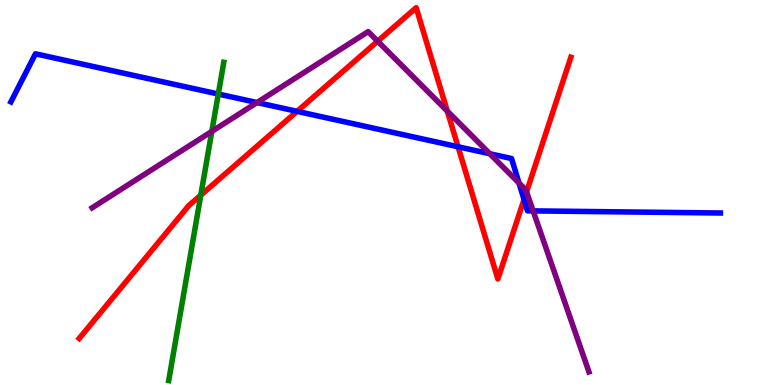[{'lines': ['blue', 'red'], 'intersections': [{'x': 3.83, 'y': 7.11}, {'x': 5.91, 'y': 6.19}, {'x': 6.76, 'y': 4.82}]}, {'lines': ['green', 'red'], 'intersections': [{'x': 2.59, 'y': 4.93}]}, {'lines': ['purple', 'red'], 'intersections': [{'x': 4.87, 'y': 8.93}, {'x': 5.77, 'y': 7.11}, {'x': 6.79, 'y': 5.02}]}, {'lines': ['blue', 'green'], 'intersections': [{'x': 2.82, 'y': 7.56}]}, {'lines': ['blue', 'purple'], 'intersections': [{'x': 3.32, 'y': 7.34}, {'x': 6.32, 'y': 6.01}, {'x': 6.7, 'y': 5.25}, {'x': 6.88, 'y': 4.52}]}, {'lines': ['green', 'purple'], 'intersections': [{'x': 2.73, 'y': 6.59}]}]